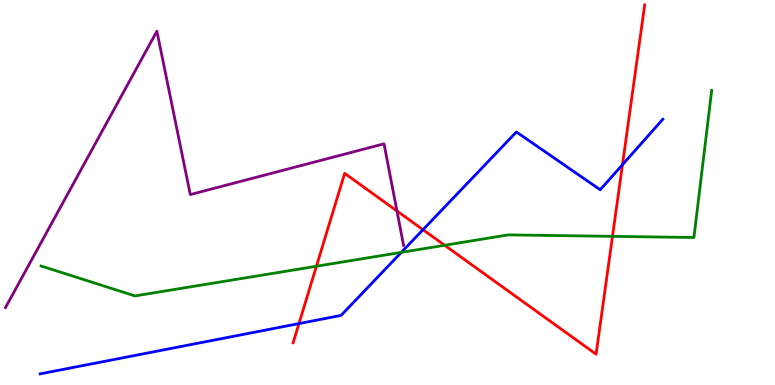[{'lines': ['blue', 'red'], 'intersections': [{'x': 3.86, 'y': 1.6}, {'x': 5.46, 'y': 4.03}, {'x': 8.03, 'y': 5.72}]}, {'lines': ['green', 'red'], 'intersections': [{'x': 4.08, 'y': 3.08}, {'x': 5.74, 'y': 3.63}, {'x': 7.9, 'y': 3.86}]}, {'lines': ['purple', 'red'], 'intersections': [{'x': 5.12, 'y': 4.52}]}, {'lines': ['blue', 'green'], 'intersections': [{'x': 5.18, 'y': 3.45}]}, {'lines': ['blue', 'purple'], 'intersections': []}, {'lines': ['green', 'purple'], 'intersections': []}]